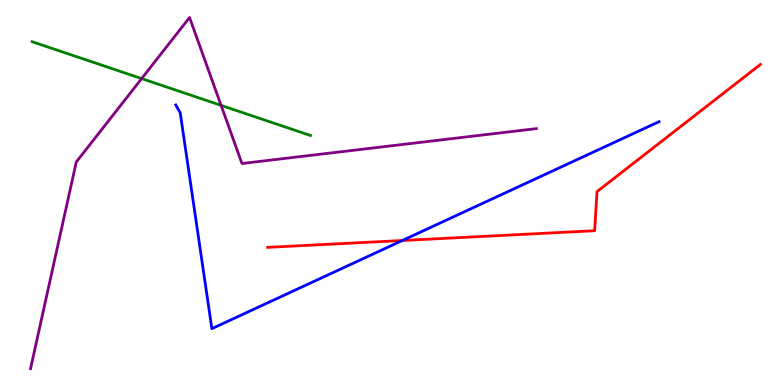[{'lines': ['blue', 'red'], 'intersections': [{'x': 5.19, 'y': 3.75}]}, {'lines': ['green', 'red'], 'intersections': []}, {'lines': ['purple', 'red'], 'intersections': []}, {'lines': ['blue', 'green'], 'intersections': []}, {'lines': ['blue', 'purple'], 'intersections': []}, {'lines': ['green', 'purple'], 'intersections': [{'x': 1.83, 'y': 7.96}, {'x': 2.85, 'y': 7.26}]}]